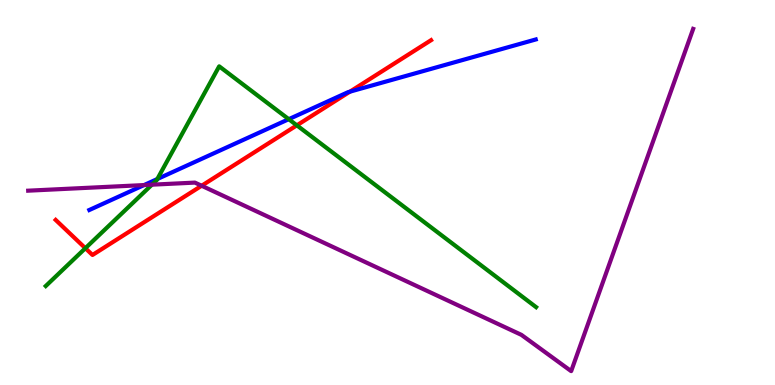[{'lines': ['blue', 'red'], 'intersections': [{'x': 4.51, 'y': 7.62}]}, {'lines': ['green', 'red'], 'intersections': [{'x': 1.1, 'y': 3.55}, {'x': 3.83, 'y': 6.74}]}, {'lines': ['purple', 'red'], 'intersections': [{'x': 2.6, 'y': 5.18}]}, {'lines': ['blue', 'green'], 'intersections': [{'x': 2.03, 'y': 5.35}, {'x': 3.73, 'y': 6.9}]}, {'lines': ['blue', 'purple'], 'intersections': [{'x': 1.86, 'y': 5.19}]}, {'lines': ['green', 'purple'], 'intersections': [{'x': 1.96, 'y': 5.2}]}]